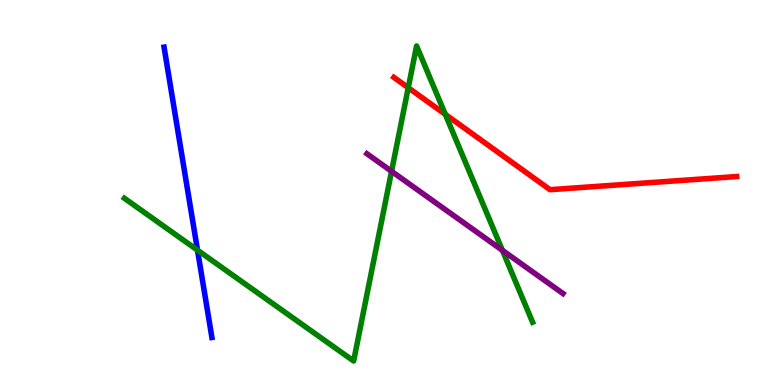[{'lines': ['blue', 'red'], 'intersections': []}, {'lines': ['green', 'red'], 'intersections': [{'x': 5.27, 'y': 7.72}, {'x': 5.75, 'y': 7.03}]}, {'lines': ['purple', 'red'], 'intersections': []}, {'lines': ['blue', 'green'], 'intersections': [{'x': 2.55, 'y': 3.5}]}, {'lines': ['blue', 'purple'], 'intersections': []}, {'lines': ['green', 'purple'], 'intersections': [{'x': 5.05, 'y': 5.55}, {'x': 6.48, 'y': 3.5}]}]